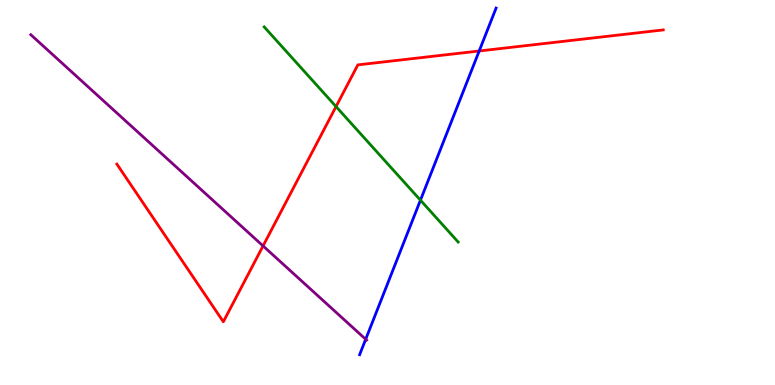[{'lines': ['blue', 'red'], 'intersections': [{'x': 6.18, 'y': 8.68}]}, {'lines': ['green', 'red'], 'intersections': [{'x': 4.34, 'y': 7.23}]}, {'lines': ['purple', 'red'], 'intersections': [{'x': 3.39, 'y': 3.61}]}, {'lines': ['blue', 'green'], 'intersections': [{'x': 5.43, 'y': 4.8}]}, {'lines': ['blue', 'purple'], 'intersections': [{'x': 4.72, 'y': 1.19}]}, {'lines': ['green', 'purple'], 'intersections': []}]